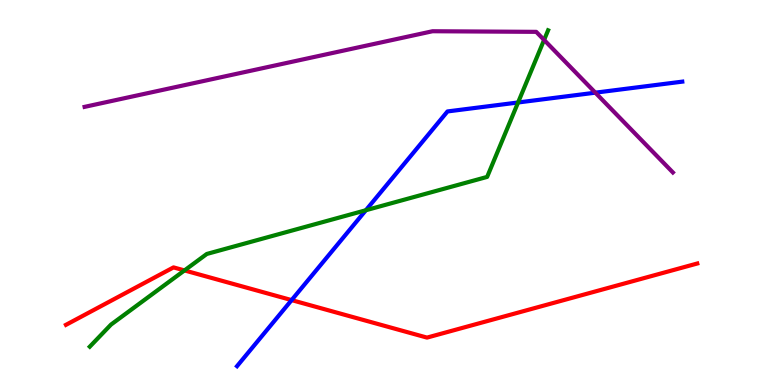[{'lines': ['blue', 'red'], 'intersections': [{'x': 3.76, 'y': 2.21}]}, {'lines': ['green', 'red'], 'intersections': [{'x': 2.38, 'y': 2.98}]}, {'lines': ['purple', 'red'], 'intersections': []}, {'lines': ['blue', 'green'], 'intersections': [{'x': 4.72, 'y': 4.54}, {'x': 6.68, 'y': 7.34}]}, {'lines': ['blue', 'purple'], 'intersections': [{'x': 7.68, 'y': 7.59}]}, {'lines': ['green', 'purple'], 'intersections': [{'x': 7.02, 'y': 8.96}]}]